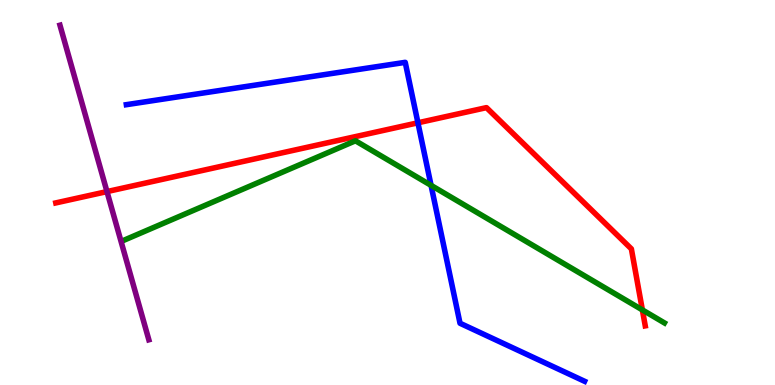[{'lines': ['blue', 'red'], 'intersections': [{'x': 5.39, 'y': 6.81}]}, {'lines': ['green', 'red'], 'intersections': [{'x': 8.29, 'y': 1.95}]}, {'lines': ['purple', 'red'], 'intersections': [{'x': 1.38, 'y': 5.02}]}, {'lines': ['blue', 'green'], 'intersections': [{'x': 5.56, 'y': 5.19}]}, {'lines': ['blue', 'purple'], 'intersections': []}, {'lines': ['green', 'purple'], 'intersections': []}]